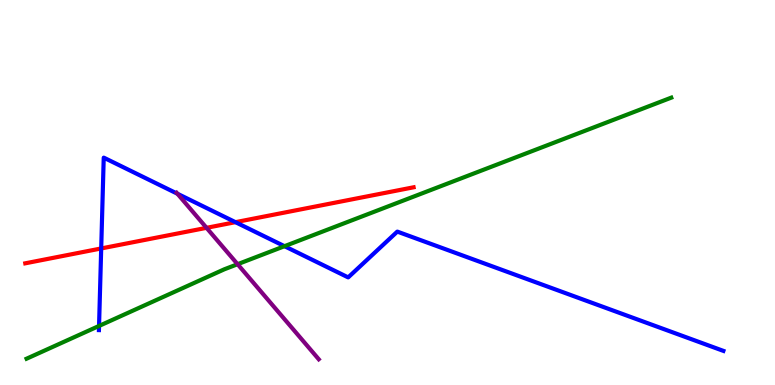[{'lines': ['blue', 'red'], 'intersections': [{'x': 1.31, 'y': 3.55}, {'x': 3.04, 'y': 4.23}]}, {'lines': ['green', 'red'], 'intersections': []}, {'lines': ['purple', 'red'], 'intersections': [{'x': 2.66, 'y': 4.08}]}, {'lines': ['blue', 'green'], 'intersections': [{'x': 1.28, 'y': 1.53}, {'x': 3.67, 'y': 3.61}]}, {'lines': ['blue', 'purple'], 'intersections': [{'x': 2.29, 'y': 4.97}]}, {'lines': ['green', 'purple'], 'intersections': [{'x': 3.07, 'y': 3.14}]}]